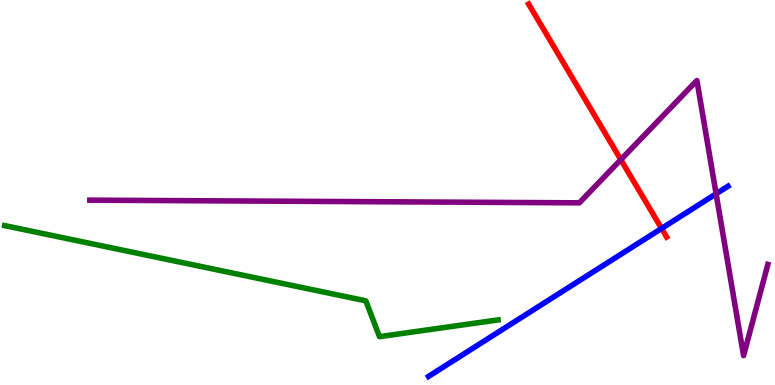[{'lines': ['blue', 'red'], 'intersections': [{'x': 8.54, 'y': 4.07}]}, {'lines': ['green', 'red'], 'intersections': []}, {'lines': ['purple', 'red'], 'intersections': [{'x': 8.01, 'y': 5.85}]}, {'lines': ['blue', 'green'], 'intersections': []}, {'lines': ['blue', 'purple'], 'intersections': [{'x': 9.24, 'y': 4.97}]}, {'lines': ['green', 'purple'], 'intersections': []}]